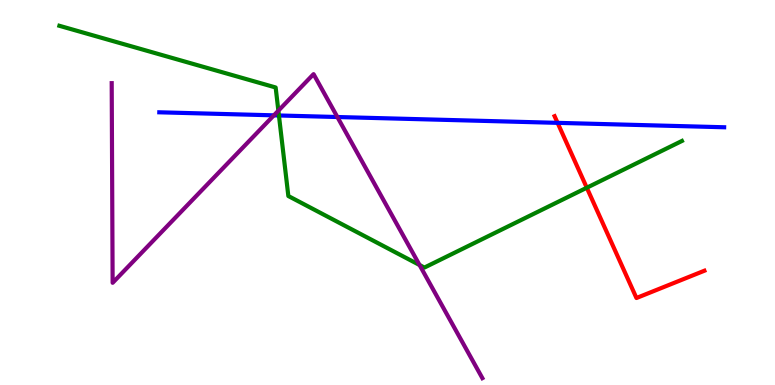[{'lines': ['blue', 'red'], 'intersections': [{'x': 7.19, 'y': 6.81}]}, {'lines': ['green', 'red'], 'intersections': [{'x': 7.57, 'y': 5.12}]}, {'lines': ['purple', 'red'], 'intersections': []}, {'lines': ['blue', 'green'], 'intersections': [{'x': 3.6, 'y': 7.0}]}, {'lines': ['blue', 'purple'], 'intersections': [{'x': 3.53, 'y': 7.0}, {'x': 4.35, 'y': 6.96}]}, {'lines': ['green', 'purple'], 'intersections': [{'x': 3.59, 'y': 7.13}, {'x': 5.41, 'y': 3.12}]}]